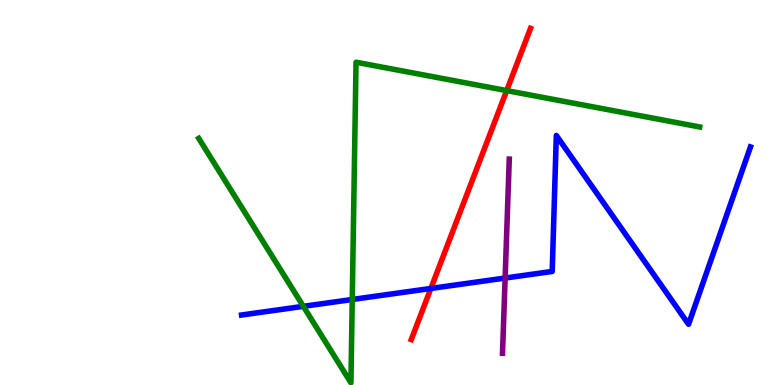[{'lines': ['blue', 'red'], 'intersections': [{'x': 5.56, 'y': 2.51}]}, {'lines': ['green', 'red'], 'intersections': [{'x': 6.54, 'y': 7.65}]}, {'lines': ['purple', 'red'], 'intersections': []}, {'lines': ['blue', 'green'], 'intersections': [{'x': 3.91, 'y': 2.04}, {'x': 4.55, 'y': 2.22}]}, {'lines': ['blue', 'purple'], 'intersections': [{'x': 6.52, 'y': 2.78}]}, {'lines': ['green', 'purple'], 'intersections': []}]